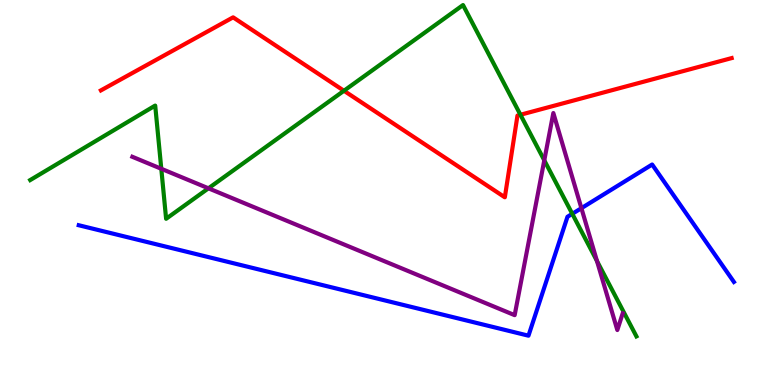[{'lines': ['blue', 'red'], 'intersections': []}, {'lines': ['green', 'red'], 'intersections': [{'x': 4.44, 'y': 7.64}, {'x': 6.72, 'y': 7.02}]}, {'lines': ['purple', 'red'], 'intersections': []}, {'lines': ['blue', 'green'], 'intersections': [{'x': 7.38, 'y': 4.45}]}, {'lines': ['blue', 'purple'], 'intersections': [{'x': 7.5, 'y': 4.59}]}, {'lines': ['green', 'purple'], 'intersections': [{'x': 2.08, 'y': 5.62}, {'x': 2.69, 'y': 5.11}, {'x': 7.02, 'y': 5.84}, {'x': 7.7, 'y': 3.22}]}]